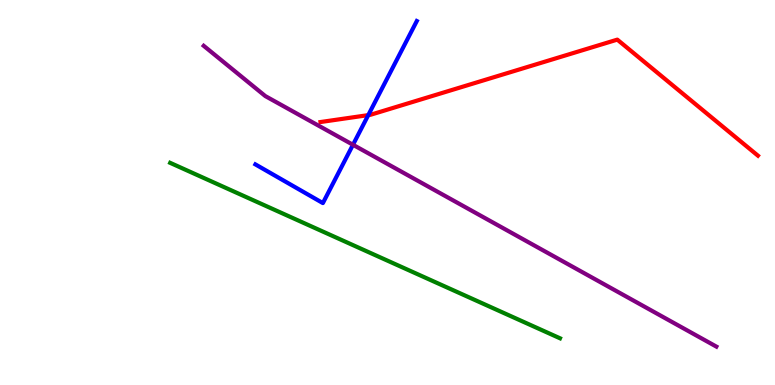[{'lines': ['blue', 'red'], 'intersections': [{'x': 4.75, 'y': 7.01}]}, {'lines': ['green', 'red'], 'intersections': []}, {'lines': ['purple', 'red'], 'intersections': []}, {'lines': ['blue', 'green'], 'intersections': []}, {'lines': ['blue', 'purple'], 'intersections': [{'x': 4.55, 'y': 6.24}]}, {'lines': ['green', 'purple'], 'intersections': []}]